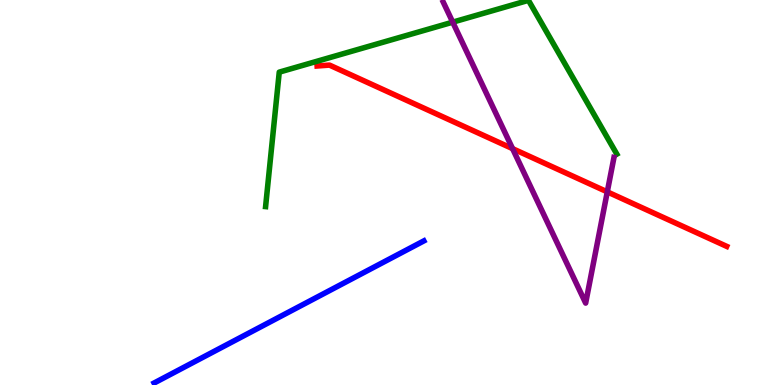[{'lines': ['blue', 'red'], 'intersections': []}, {'lines': ['green', 'red'], 'intersections': []}, {'lines': ['purple', 'red'], 'intersections': [{'x': 6.61, 'y': 6.14}, {'x': 7.84, 'y': 5.02}]}, {'lines': ['blue', 'green'], 'intersections': []}, {'lines': ['blue', 'purple'], 'intersections': []}, {'lines': ['green', 'purple'], 'intersections': [{'x': 5.84, 'y': 9.42}]}]